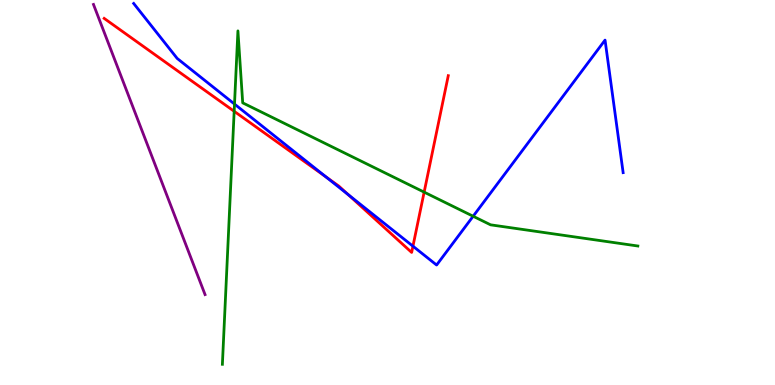[{'lines': ['blue', 'red'], 'intersections': [{'x': 4.21, 'y': 5.41}, {'x': 4.49, 'y': 4.95}, {'x': 5.33, 'y': 3.61}]}, {'lines': ['green', 'red'], 'intersections': [{'x': 3.02, 'y': 7.11}, {'x': 5.47, 'y': 5.01}]}, {'lines': ['purple', 'red'], 'intersections': []}, {'lines': ['blue', 'green'], 'intersections': [{'x': 3.03, 'y': 7.3}, {'x': 6.11, 'y': 4.38}]}, {'lines': ['blue', 'purple'], 'intersections': []}, {'lines': ['green', 'purple'], 'intersections': []}]